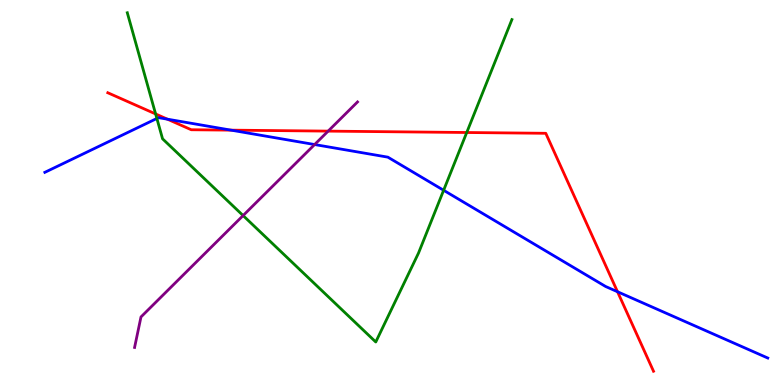[{'lines': ['blue', 'red'], 'intersections': [{'x': 2.16, 'y': 6.9}, {'x': 2.98, 'y': 6.62}, {'x': 7.97, 'y': 2.42}]}, {'lines': ['green', 'red'], 'intersections': [{'x': 2.01, 'y': 7.04}, {'x': 6.02, 'y': 6.56}]}, {'lines': ['purple', 'red'], 'intersections': [{'x': 4.23, 'y': 6.59}]}, {'lines': ['blue', 'green'], 'intersections': [{'x': 2.02, 'y': 6.92}, {'x': 5.72, 'y': 5.06}]}, {'lines': ['blue', 'purple'], 'intersections': [{'x': 4.06, 'y': 6.25}]}, {'lines': ['green', 'purple'], 'intersections': [{'x': 3.14, 'y': 4.4}]}]